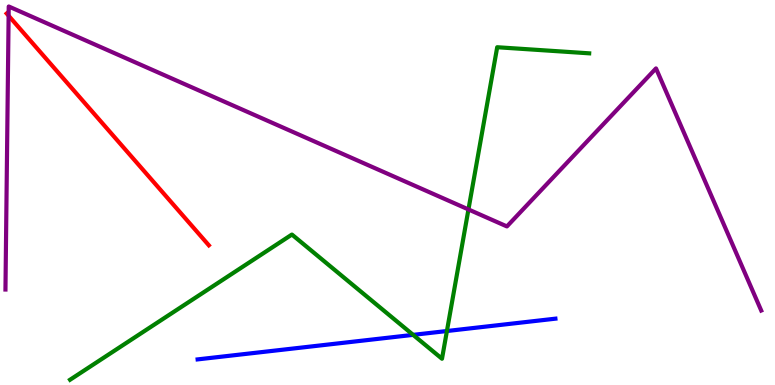[{'lines': ['blue', 'red'], 'intersections': []}, {'lines': ['green', 'red'], 'intersections': []}, {'lines': ['purple', 'red'], 'intersections': [{'x': 0.111, 'y': 9.59}]}, {'lines': ['blue', 'green'], 'intersections': [{'x': 5.33, 'y': 1.3}, {'x': 5.77, 'y': 1.4}]}, {'lines': ['blue', 'purple'], 'intersections': []}, {'lines': ['green', 'purple'], 'intersections': [{'x': 6.04, 'y': 4.56}]}]